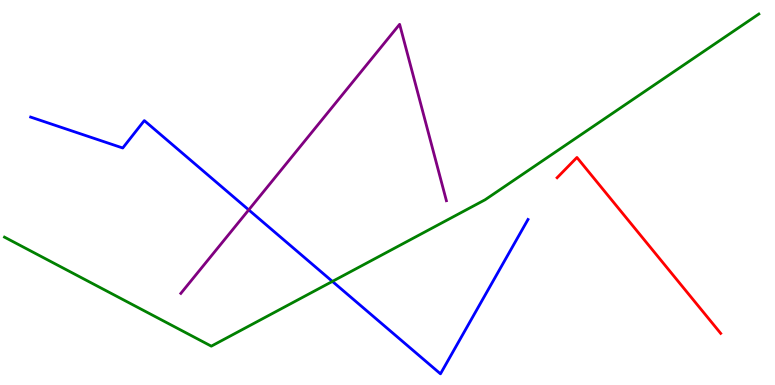[{'lines': ['blue', 'red'], 'intersections': []}, {'lines': ['green', 'red'], 'intersections': []}, {'lines': ['purple', 'red'], 'intersections': []}, {'lines': ['blue', 'green'], 'intersections': [{'x': 4.29, 'y': 2.69}]}, {'lines': ['blue', 'purple'], 'intersections': [{'x': 3.21, 'y': 4.55}]}, {'lines': ['green', 'purple'], 'intersections': []}]